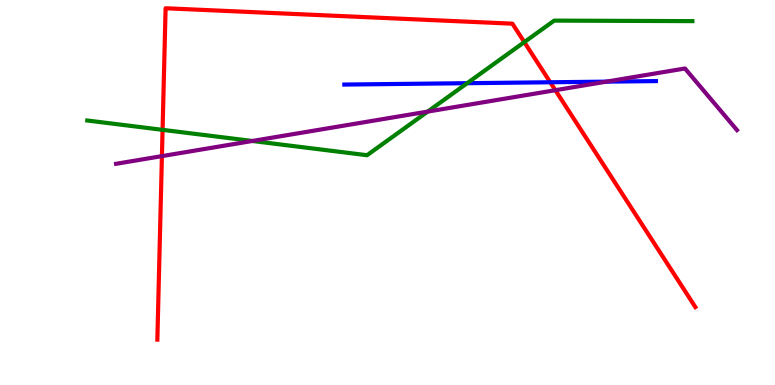[{'lines': ['blue', 'red'], 'intersections': [{'x': 7.1, 'y': 7.86}]}, {'lines': ['green', 'red'], 'intersections': [{'x': 2.1, 'y': 6.63}, {'x': 6.77, 'y': 8.91}]}, {'lines': ['purple', 'red'], 'intersections': [{'x': 2.09, 'y': 5.94}, {'x': 7.17, 'y': 7.66}]}, {'lines': ['blue', 'green'], 'intersections': [{'x': 6.03, 'y': 7.84}]}, {'lines': ['blue', 'purple'], 'intersections': [{'x': 7.82, 'y': 7.88}]}, {'lines': ['green', 'purple'], 'intersections': [{'x': 3.26, 'y': 6.34}, {'x': 5.52, 'y': 7.1}]}]